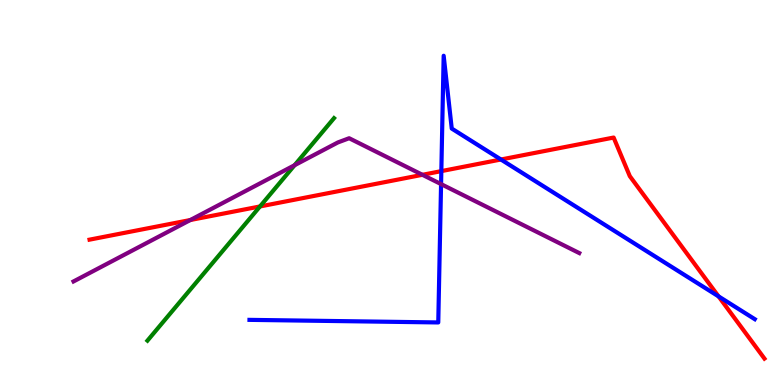[{'lines': ['blue', 'red'], 'intersections': [{'x': 5.69, 'y': 5.56}, {'x': 6.46, 'y': 5.86}, {'x': 9.27, 'y': 2.3}]}, {'lines': ['green', 'red'], 'intersections': [{'x': 3.35, 'y': 4.64}]}, {'lines': ['purple', 'red'], 'intersections': [{'x': 2.46, 'y': 4.29}, {'x': 5.45, 'y': 5.46}]}, {'lines': ['blue', 'green'], 'intersections': []}, {'lines': ['blue', 'purple'], 'intersections': [{'x': 5.69, 'y': 5.22}]}, {'lines': ['green', 'purple'], 'intersections': [{'x': 3.8, 'y': 5.71}]}]